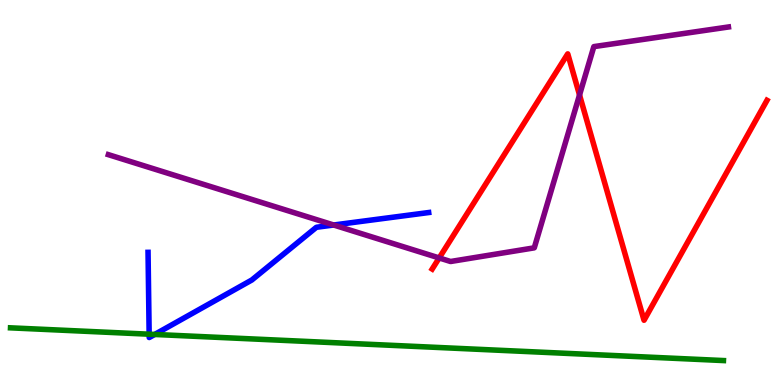[{'lines': ['blue', 'red'], 'intersections': []}, {'lines': ['green', 'red'], 'intersections': []}, {'lines': ['purple', 'red'], 'intersections': [{'x': 5.67, 'y': 3.3}, {'x': 7.48, 'y': 7.53}]}, {'lines': ['blue', 'green'], 'intersections': [{'x': 1.92, 'y': 1.32}, {'x': 2.0, 'y': 1.31}]}, {'lines': ['blue', 'purple'], 'intersections': [{'x': 4.31, 'y': 4.16}]}, {'lines': ['green', 'purple'], 'intersections': []}]